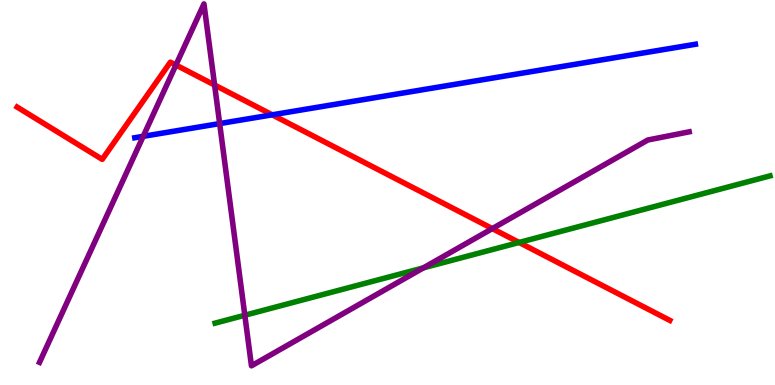[{'lines': ['blue', 'red'], 'intersections': [{'x': 3.51, 'y': 7.02}]}, {'lines': ['green', 'red'], 'intersections': [{'x': 6.7, 'y': 3.7}]}, {'lines': ['purple', 'red'], 'intersections': [{'x': 2.27, 'y': 8.31}, {'x': 2.77, 'y': 7.79}, {'x': 6.35, 'y': 4.06}]}, {'lines': ['blue', 'green'], 'intersections': []}, {'lines': ['blue', 'purple'], 'intersections': [{'x': 1.85, 'y': 6.46}, {'x': 2.83, 'y': 6.79}]}, {'lines': ['green', 'purple'], 'intersections': [{'x': 3.16, 'y': 1.81}, {'x': 5.46, 'y': 3.04}]}]